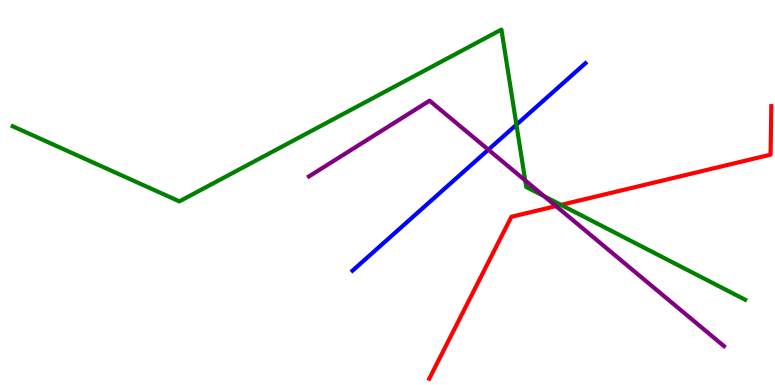[{'lines': ['blue', 'red'], 'intersections': []}, {'lines': ['green', 'red'], 'intersections': [{'x': 7.24, 'y': 4.68}]}, {'lines': ['purple', 'red'], 'intersections': [{'x': 7.17, 'y': 4.65}]}, {'lines': ['blue', 'green'], 'intersections': [{'x': 6.66, 'y': 6.76}]}, {'lines': ['blue', 'purple'], 'intersections': [{'x': 6.3, 'y': 6.11}]}, {'lines': ['green', 'purple'], 'intersections': [{'x': 6.78, 'y': 5.31}, {'x': 7.02, 'y': 4.9}]}]